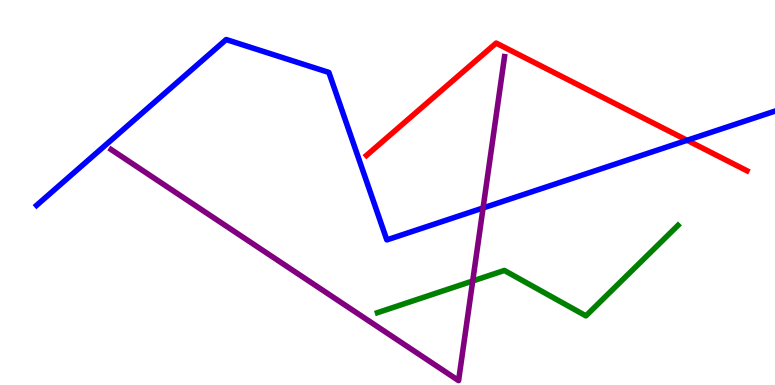[{'lines': ['blue', 'red'], 'intersections': [{'x': 8.87, 'y': 6.36}]}, {'lines': ['green', 'red'], 'intersections': []}, {'lines': ['purple', 'red'], 'intersections': []}, {'lines': ['blue', 'green'], 'intersections': []}, {'lines': ['blue', 'purple'], 'intersections': [{'x': 6.23, 'y': 4.6}]}, {'lines': ['green', 'purple'], 'intersections': [{'x': 6.1, 'y': 2.7}]}]